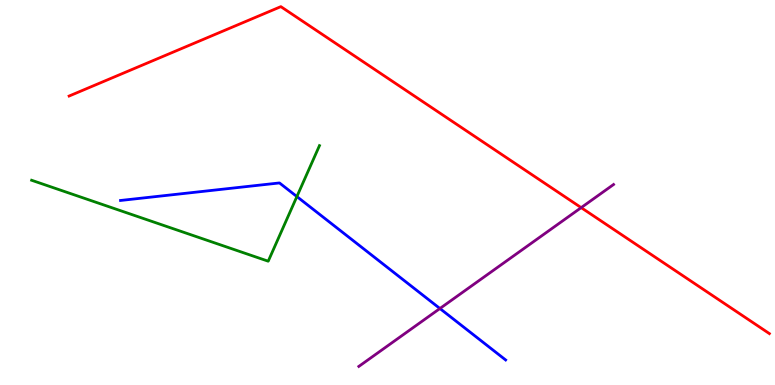[{'lines': ['blue', 'red'], 'intersections': []}, {'lines': ['green', 'red'], 'intersections': []}, {'lines': ['purple', 'red'], 'intersections': [{'x': 7.5, 'y': 4.61}]}, {'lines': ['blue', 'green'], 'intersections': [{'x': 3.83, 'y': 4.89}]}, {'lines': ['blue', 'purple'], 'intersections': [{'x': 5.68, 'y': 1.99}]}, {'lines': ['green', 'purple'], 'intersections': []}]